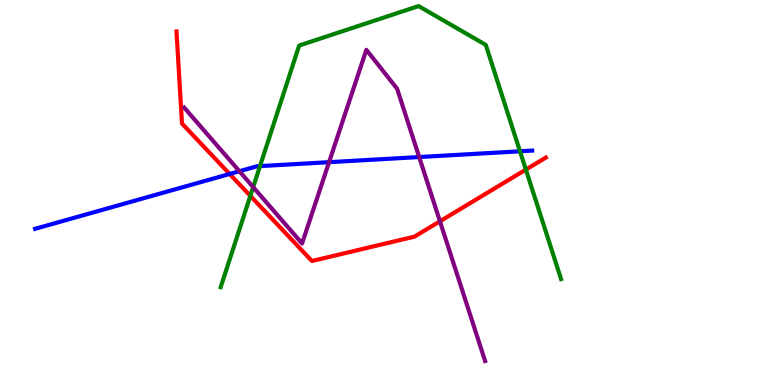[{'lines': ['blue', 'red'], 'intersections': [{'x': 2.96, 'y': 5.48}]}, {'lines': ['green', 'red'], 'intersections': [{'x': 3.23, 'y': 4.91}, {'x': 6.79, 'y': 5.59}]}, {'lines': ['purple', 'red'], 'intersections': [{'x': 5.68, 'y': 4.25}]}, {'lines': ['blue', 'green'], 'intersections': [{'x': 3.35, 'y': 5.69}, {'x': 6.71, 'y': 6.07}]}, {'lines': ['blue', 'purple'], 'intersections': [{'x': 3.09, 'y': 5.55}, {'x': 4.25, 'y': 5.79}, {'x': 5.41, 'y': 5.92}]}, {'lines': ['green', 'purple'], 'intersections': [{'x': 3.27, 'y': 5.14}]}]